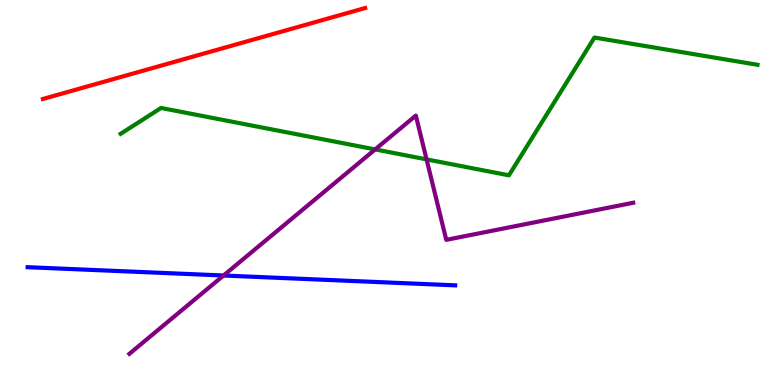[{'lines': ['blue', 'red'], 'intersections': []}, {'lines': ['green', 'red'], 'intersections': []}, {'lines': ['purple', 'red'], 'intersections': []}, {'lines': ['blue', 'green'], 'intersections': []}, {'lines': ['blue', 'purple'], 'intersections': [{'x': 2.88, 'y': 2.84}]}, {'lines': ['green', 'purple'], 'intersections': [{'x': 4.84, 'y': 6.12}, {'x': 5.5, 'y': 5.86}]}]